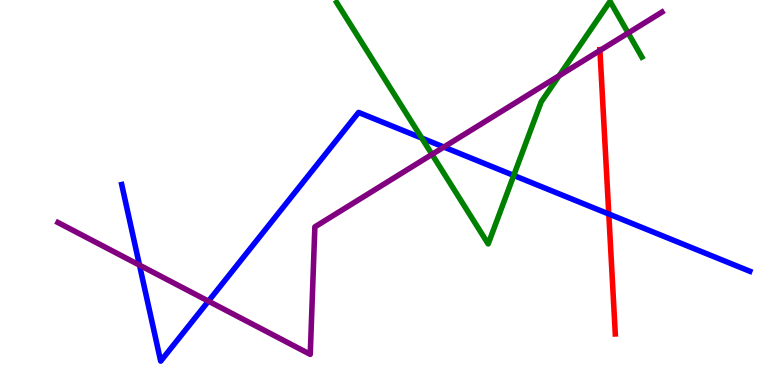[{'lines': ['blue', 'red'], 'intersections': [{'x': 7.86, 'y': 4.44}]}, {'lines': ['green', 'red'], 'intersections': []}, {'lines': ['purple', 'red'], 'intersections': [{'x': 7.74, 'y': 8.69}]}, {'lines': ['blue', 'green'], 'intersections': [{'x': 5.44, 'y': 6.41}, {'x': 6.63, 'y': 5.44}]}, {'lines': ['blue', 'purple'], 'intersections': [{'x': 1.8, 'y': 3.11}, {'x': 2.69, 'y': 2.18}, {'x': 5.73, 'y': 6.18}]}, {'lines': ['green', 'purple'], 'intersections': [{'x': 5.57, 'y': 5.99}, {'x': 7.21, 'y': 8.03}, {'x': 8.11, 'y': 9.14}]}]